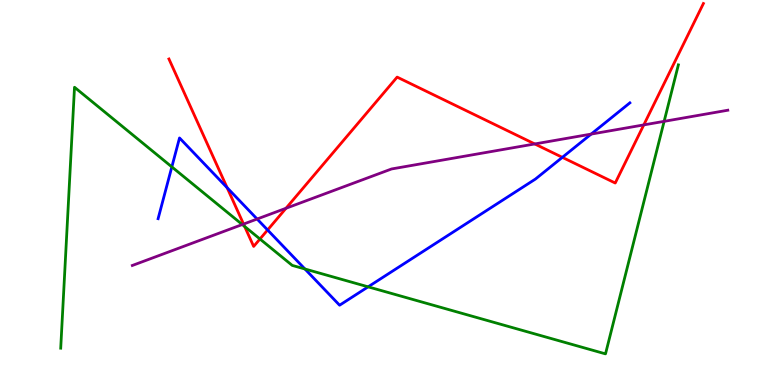[{'lines': ['blue', 'red'], 'intersections': [{'x': 2.93, 'y': 5.13}, {'x': 3.45, 'y': 4.03}, {'x': 7.26, 'y': 5.91}]}, {'lines': ['green', 'red'], 'intersections': [{'x': 3.16, 'y': 4.12}, {'x': 3.35, 'y': 3.79}]}, {'lines': ['purple', 'red'], 'intersections': [{'x': 3.14, 'y': 4.18}, {'x': 3.69, 'y': 4.59}, {'x': 6.9, 'y': 6.26}, {'x': 8.31, 'y': 6.76}]}, {'lines': ['blue', 'green'], 'intersections': [{'x': 2.22, 'y': 5.67}, {'x': 3.93, 'y': 3.01}, {'x': 4.75, 'y': 2.55}]}, {'lines': ['blue', 'purple'], 'intersections': [{'x': 3.32, 'y': 4.31}, {'x': 7.63, 'y': 6.52}]}, {'lines': ['green', 'purple'], 'intersections': [{'x': 3.13, 'y': 4.17}, {'x': 8.57, 'y': 6.85}]}]